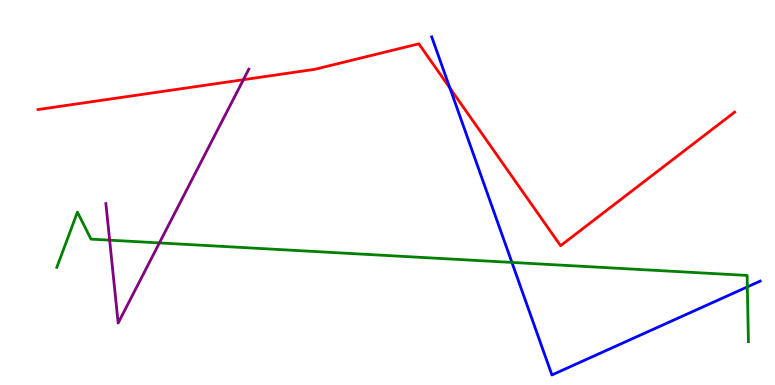[{'lines': ['blue', 'red'], 'intersections': [{'x': 5.81, 'y': 7.71}]}, {'lines': ['green', 'red'], 'intersections': []}, {'lines': ['purple', 'red'], 'intersections': [{'x': 3.14, 'y': 7.93}]}, {'lines': ['blue', 'green'], 'intersections': [{'x': 6.61, 'y': 3.18}, {'x': 9.64, 'y': 2.55}]}, {'lines': ['blue', 'purple'], 'intersections': []}, {'lines': ['green', 'purple'], 'intersections': [{'x': 1.41, 'y': 3.76}, {'x': 2.06, 'y': 3.69}]}]